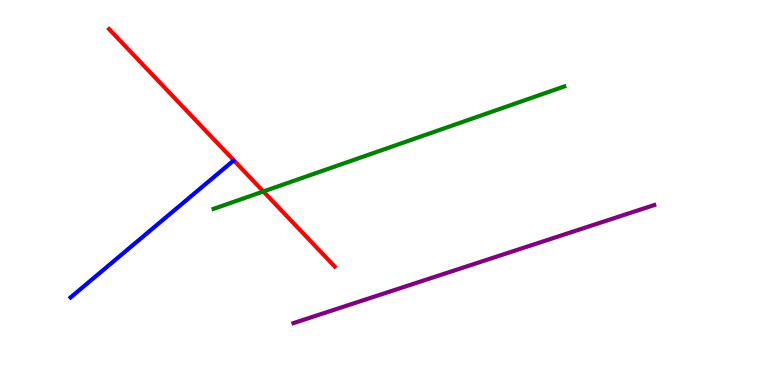[{'lines': ['blue', 'red'], 'intersections': []}, {'lines': ['green', 'red'], 'intersections': [{'x': 3.4, 'y': 5.03}]}, {'lines': ['purple', 'red'], 'intersections': []}, {'lines': ['blue', 'green'], 'intersections': []}, {'lines': ['blue', 'purple'], 'intersections': []}, {'lines': ['green', 'purple'], 'intersections': []}]